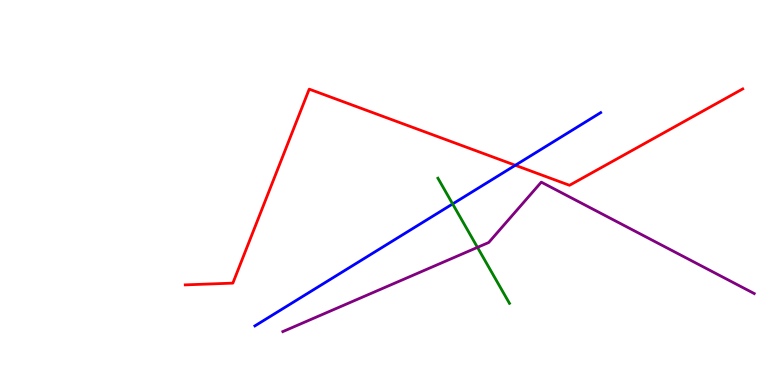[{'lines': ['blue', 'red'], 'intersections': [{'x': 6.65, 'y': 5.71}]}, {'lines': ['green', 'red'], 'intersections': []}, {'lines': ['purple', 'red'], 'intersections': []}, {'lines': ['blue', 'green'], 'intersections': [{'x': 5.84, 'y': 4.7}]}, {'lines': ['blue', 'purple'], 'intersections': []}, {'lines': ['green', 'purple'], 'intersections': [{'x': 6.16, 'y': 3.57}]}]